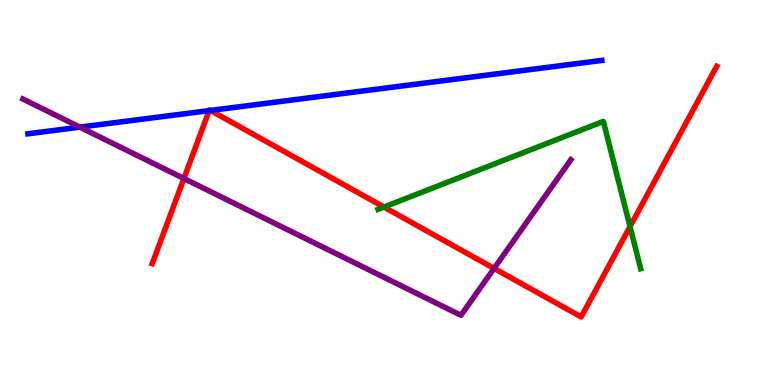[{'lines': ['blue', 'red'], 'intersections': [{'x': 2.7, 'y': 7.13}, {'x': 2.72, 'y': 7.13}]}, {'lines': ['green', 'red'], 'intersections': [{'x': 4.95, 'y': 4.62}, {'x': 8.13, 'y': 4.11}]}, {'lines': ['purple', 'red'], 'intersections': [{'x': 2.37, 'y': 5.36}, {'x': 6.37, 'y': 3.03}]}, {'lines': ['blue', 'green'], 'intersections': []}, {'lines': ['blue', 'purple'], 'intersections': [{'x': 1.03, 'y': 6.7}]}, {'lines': ['green', 'purple'], 'intersections': []}]